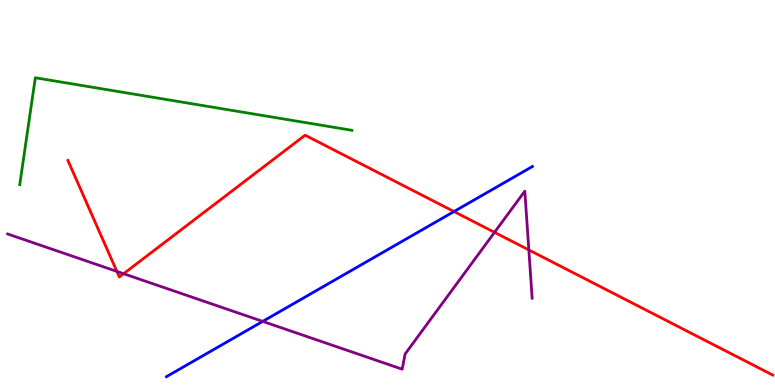[{'lines': ['blue', 'red'], 'intersections': [{'x': 5.86, 'y': 4.51}]}, {'lines': ['green', 'red'], 'intersections': []}, {'lines': ['purple', 'red'], 'intersections': [{'x': 1.51, 'y': 2.95}, {'x': 1.59, 'y': 2.89}, {'x': 6.38, 'y': 3.97}, {'x': 6.82, 'y': 3.51}]}, {'lines': ['blue', 'green'], 'intersections': []}, {'lines': ['blue', 'purple'], 'intersections': [{'x': 3.39, 'y': 1.65}]}, {'lines': ['green', 'purple'], 'intersections': []}]